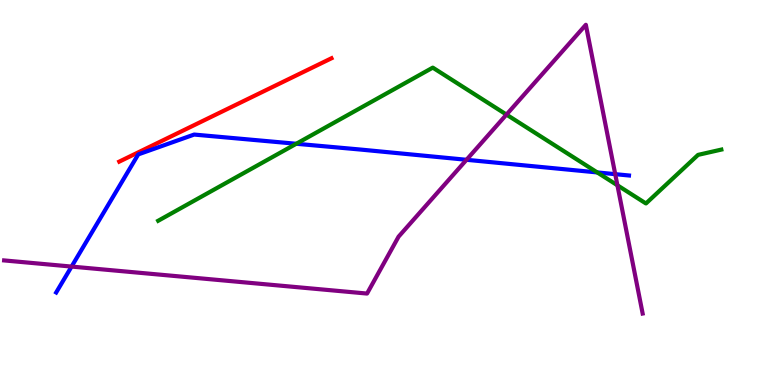[{'lines': ['blue', 'red'], 'intersections': []}, {'lines': ['green', 'red'], 'intersections': []}, {'lines': ['purple', 'red'], 'intersections': []}, {'lines': ['blue', 'green'], 'intersections': [{'x': 3.82, 'y': 6.27}, {'x': 7.71, 'y': 5.52}]}, {'lines': ['blue', 'purple'], 'intersections': [{'x': 0.924, 'y': 3.08}, {'x': 6.02, 'y': 5.85}, {'x': 7.94, 'y': 5.48}]}, {'lines': ['green', 'purple'], 'intersections': [{'x': 6.54, 'y': 7.02}, {'x': 7.97, 'y': 5.19}]}]